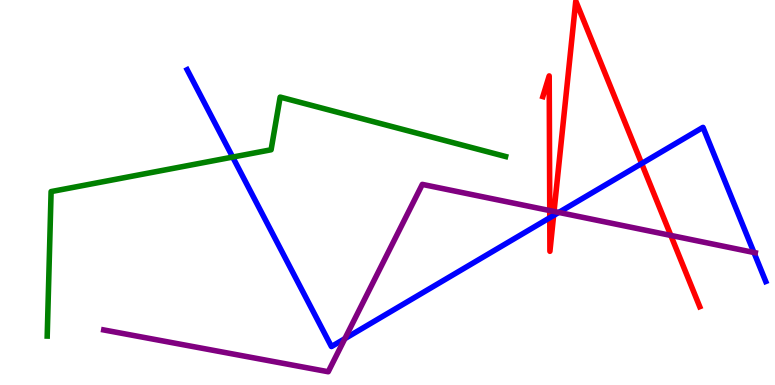[{'lines': ['blue', 'red'], 'intersections': [{'x': 7.09, 'y': 4.34}, {'x': 7.14, 'y': 4.4}, {'x': 8.28, 'y': 5.75}]}, {'lines': ['green', 'red'], 'intersections': []}, {'lines': ['purple', 'red'], 'intersections': [{'x': 7.09, 'y': 4.53}, {'x': 7.15, 'y': 4.51}, {'x': 8.66, 'y': 3.89}]}, {'lines': ['blue', 'green'], 'intersections': [{'x': 3.0, 'y': 5.92}]}, {'lines': ['blue', 'purple'], 'intersections': [{'x': 4.45, 'y': 1.2}, {'x': 7.21, 'y': 4.48}, {'x': 9.73, 'y': 3.44}]}, {'lines': ['green', 'purple'], 'intersections': []}]